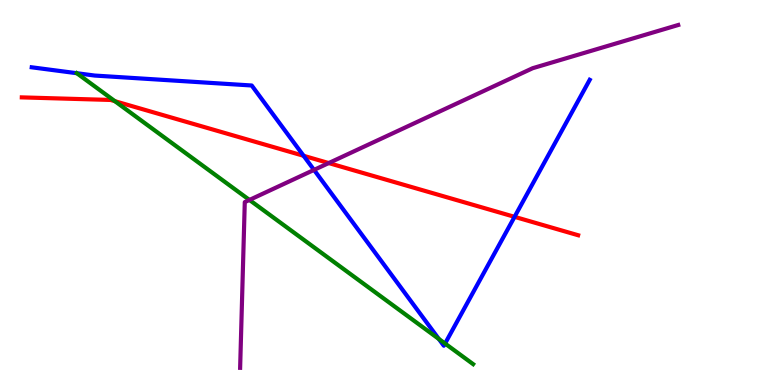[{'lines': ['blue', 'red'], 'intersections': [{'x': 3.92, 'y': 5.95}, {'x': 6.64, 'y': 4.37}]}, {'lines': ['green', 'red'], 'intersections': [{'x': 1.48, 'y': 7.37}]}, {'lines': ['purple', 'red'], 'intersections': [{'x': 4.24, 'y': 5.76}]}, {'lines': ['blue', 'green'], 'intersections': [{'x': 0.991, 'y': 8.1}, {'x': 5.66, 'y': 1.2}, {'x': 5.74, 'y': 1.08}]}, {'lines': ['blue', 'purple'], 'intersections': [{'x': 4.05, 'y': 5.59}]}, {'lines': ['green', 'purple'], 'intersections': [{'x': 3.22, 'y': 4.81}]}]